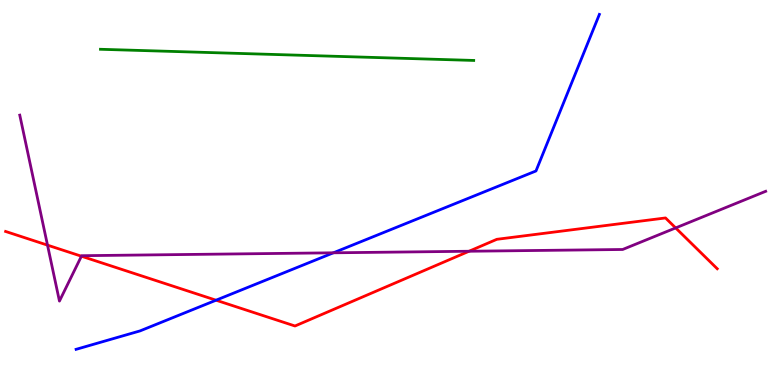[{'lines': ['blue', 'red'], 'intersections': [{'x': 2.79, 'y': 2.2}]}, {'lines': ['green', 'red'], 'intersections': []}, {'lines': ['purple', 'red'], 'intersections': [{'x': 0.613, 'y': 3.63}, {'x': 1.05, 'y': 3.35}, {'x': 6.05, 'y': 3.47}, {'x': 8.72, 'y': 4.08}]}, {'lines': ['blue', 'green'], 'intersections': []}, {'lines': ['blue', 'purple'], 'intersections': [{'x': 4.3, 'y': 3.43}]}, {'lines': ['green', 'purple'], 'intersections': []}]